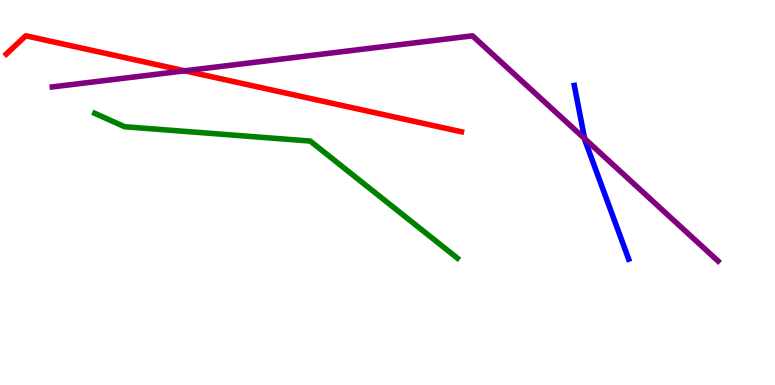[{'lines': ['blue', 'red'], 'intersections': []}, {'lines': ['green', 'red'], 'intersections': []}, {'lines': ['purple', 'red'], 'intersections': [{'x': 2.38, 'y': 8.16}]}, {'lines': ['blue', 'green'], 'intersections': []}, {'lines': ['blue', 'purple'], 'intersections': [{'x': 7.54, 'y': 6.4}]}, {'lines': ['green', 'purple'], 'intersections': []}]